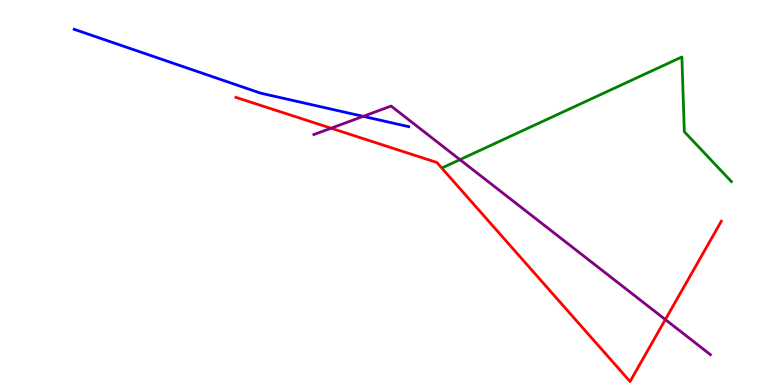[{'lines': ['blue', 'red'], 'intersections': []}, {'lines': ['green', 'red'], 'intersections': []}, {'lines': ['purple', 'red'], 'intersections': [{'x': 4.27, 'y': 6.67}, {'x': 8.59, 'y': 1.7}]}, {'lines': ['blue', 'green'], 'intersections': []}, {'lines': ['blue', 'purple'], 'intersections': [{'x': 4.69, 'y': 6.98}]}, {'lines': ['green', 'purple'], 'intersections': [{'x': 5.93, 'y': 5.85}]}]